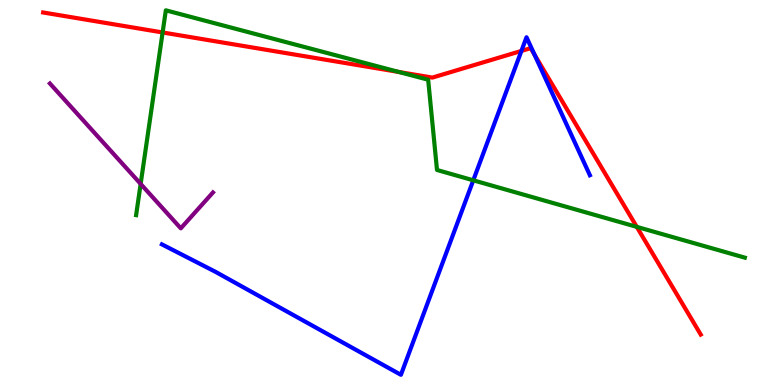[{'lines': ['blue', 'red'], 'intersections': [{'x': 6.73, 'y': 8.68}, {'x': 6.9, 'y': 8.58}]}, {'lines': ['green', 'red'], 'intersections': [{'x': 2.1, 'y': 9.16}, {'x': 5.15, 'y': 8.13}, {'x': 8.22, 'y': 4.11}]}, {'lines': ['purple', 'red'], 'intersections': []}, {'lines': ['blue', 'green'], 'intersections': [{'x': 6.11, 'y': 5.32}]}, {'lines': ['blue', 'purple'], 'intersections': []}, {'lines': ['green', 'purple'], 'intersections': [{'x': 1.81, 'y': 5.22}]}]